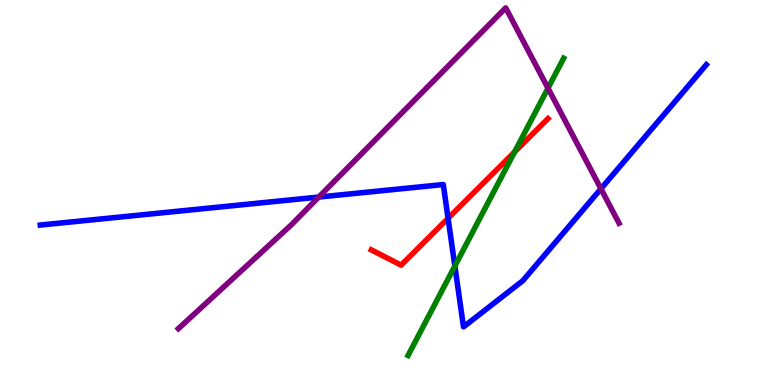[{'lines': ['blue', 'red'], 'intersections': [{'x': 5.78, 'y': 4.33}]}, {'lines': ['green', 'red'], 'intersections': [{'x': 6.64, 'y': 6.05}]}, {'lines': ['purple', 'red'], 'intersections': []}, {'lines': ['blue', 'green'], 'intersections': [{'x': 5.87, 'y': 3.09}]}, {'lines': ['blue', 'purple'], 'intersections': [{'x': 4.11, 'y': 4.88}, {'x': 7.75, 'y': 5.1}]}, {'lines': ['green', 'purple'], 'intersections': [{'x': 7.07, 'y': 7.71}]}]